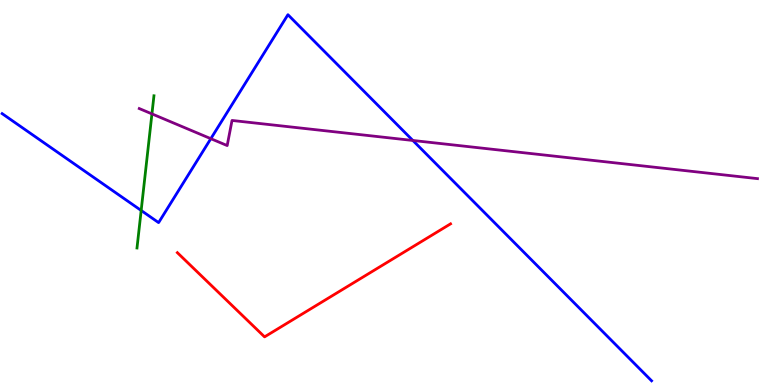[{'lines': ['blue', 'red'], 'intersections': []}, {'lines': ['green', 'red'], 'intersections': []}, {'lines': ['purple', 'red'], 'intersections': []}, {'lines': ['blue', 'green'], 'intersections': [{'x': 1.82, 'y': 4.53}]}, {'lines': ['blue', 'purple'], 'intersections': [{'x': 2.72, 'y': 6.4}, {'x': 5.33, 'y': 6.35}]}, {'lines': ['green', 'purple'], 'intersections': [{'x': 1.96, 'y': 7.04}]}]